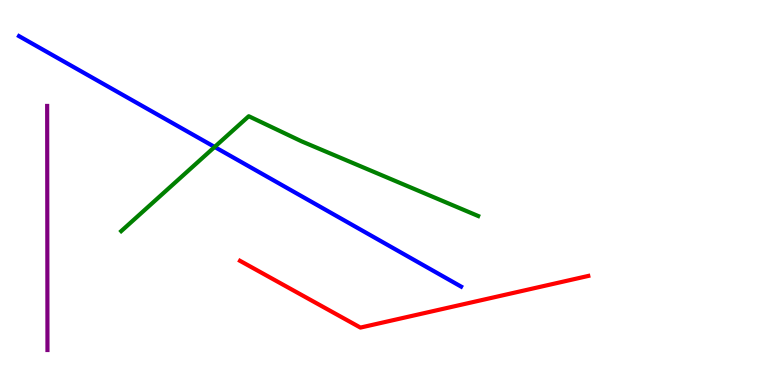[{'lines': ['blue', 'red'], 'intersections': []}, {'lines': ['green', 'red'], 'intersections': []}, {'lines': ['purple', 'red'], 'intersections': []}, {'lines': ['blue', 'green'], 'intersections': [{'x': 2.77, 'y': 6.18}]}, {'lines': ['blue', 'purple'], 'intersections': []}, {'lines': ['green', 'purple'], 'intersections': []}]